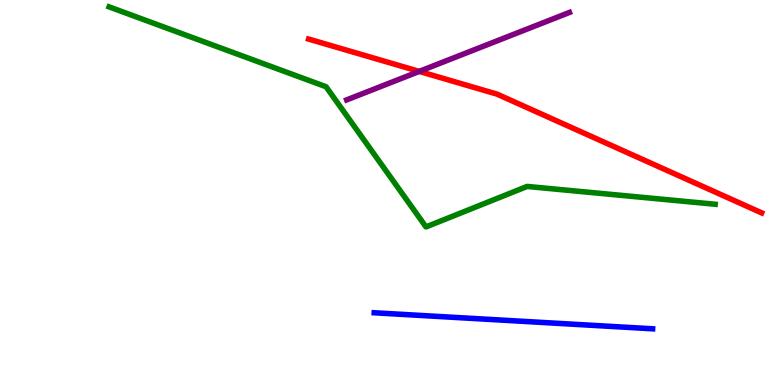[{'lines': ['blue', 'red'], 'intersections': []}, {'lines': ['green', 'red'], 'intersections': []}, {'lines': ['purple', 'red'], 'intersections': [{'x': 5.41, 'y': 8.15}]}, {'lines': ['blue', 'green'], 'intersections': []}, {'lines': ['blue', 'purple'], 'intersections': []}, {'lines': ['green', 'purple'], 'intersections': []}]